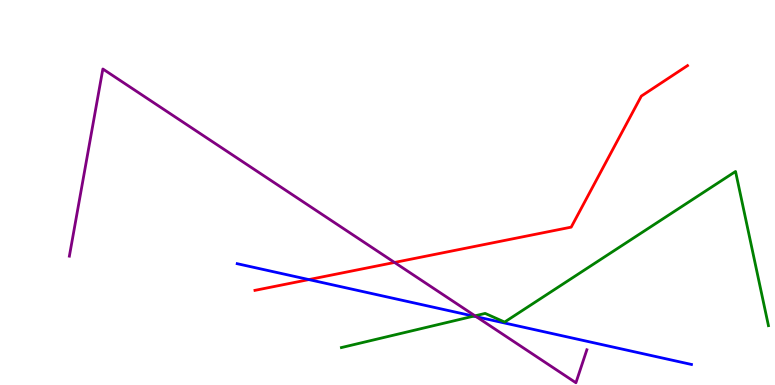[{'lines': ['blue', 'red'], 'intersections': [{'x': 3.99, 'y': 2.74}]}, {'lines': ['green', 'red'], 'intersections': []}, {'lines': ['purple', 'red'], 'intersections': [{'x': 5.09, 'y': 3.18}]}, {'lines': ['blue', 'green'], 'intersections': [{'x': 6.11, 'y': 1.79}]}, {'lines': ['blue', 'purple'], 'intersections': [{'x': 6.15, 'y': 1.77}]}, {'lines': ['green', 'purple'], 'intersections': [{'x': 6.13, 'y': 1.8}]}]